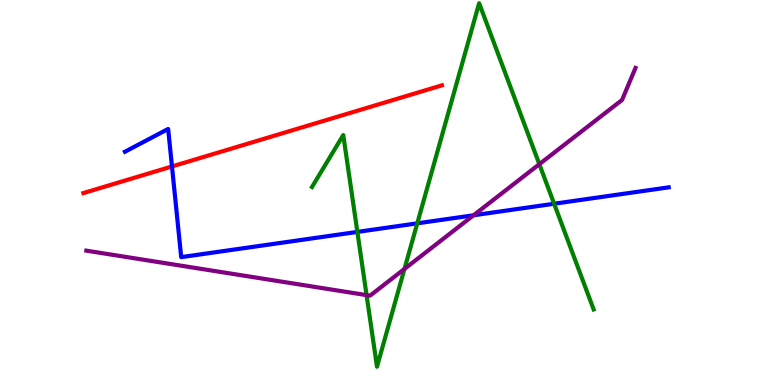[{'lines': ['blue', 'red'], 'intersections': [{'x': 2.22, 'y': 5.68}]}, {'lines': ['green', 'red'], 'intersections': []}, {'lines': ['purple', 'red'], 'intersections': []}, {'lines': ['blue', 'green'], 'intersections': [{'x': 4.61, 'y': 3.98}, {'x': 5.38, 'y': 4.2}, {'x': 7.15, 'y': 4.71}]}, {'lines': ['blue', 'purple'], 'intersections': [{'x': 6.11, 'y': 4.41}]}, {'lines': ['green', 'purple'], 'intersections': [{'x': 4.73, 'y': 2.33}, {'x': 5.22, 'y': 3.01}, {'x': 6.96, 'y': 5.74}]}]